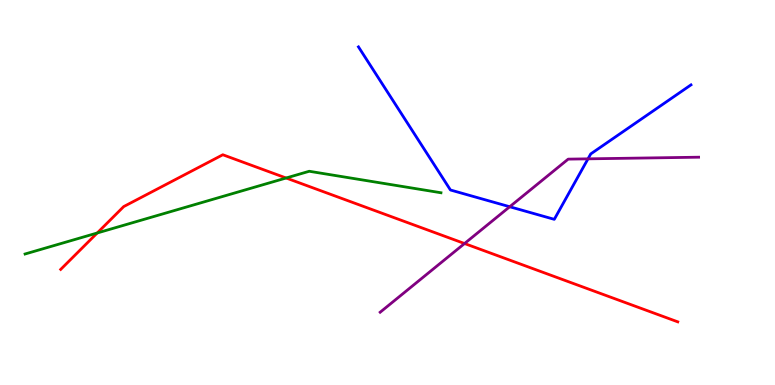[{'lines': ['blue', 'red'], 'intersections': []}, {'lines': ['green', 'red'], 'intersections': [{'x': 1.25, 'y': 3.95}, {'x': 3.69, 'y': 5.38}]}, {'lines': ['purple', 'red'], 'intersections': [{'x': 5.99, 'y': 3.67}]}, {'lines': ['blue', 'green'], 'intersections': []}, {'lines': ['blue', 'purple'], 'intersections': [{'x': 6.58, 'y': 4.63}, {'x': 7.59, 'y': 5.87}]}, {'lines': ['green', 'purple'], 'intersections': []}]